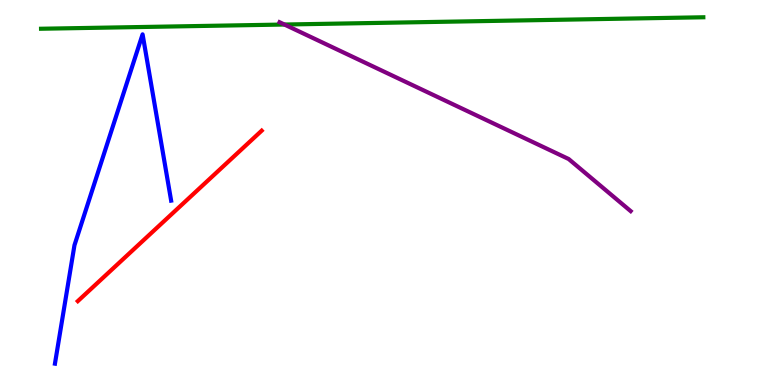[{'lines': ['blue', 'red'], 'intersections': []}, {'lines': ['green', 'red'], 'intersections': []}, {'lines': ['purple', 'red'], 'intersections': []}, {'lines': ['blue', 'green'], 'intersections': []}, {'lines': ['blue', 'purple'], 'intersections': []}, {'lines': ['green', 'purple'], 'intersections': [{'x': 3.67, 'y': 9.36}]}]